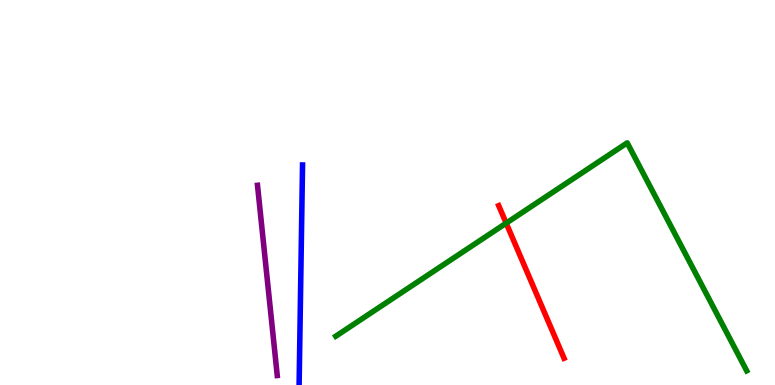[{'lines': ['blue', 'red'], 'intersections': []}, {'lines': ['green', 'red'], 'intersections': [{'x': 6.53, 'y': 4.2}]}, {'lines': ['purple', 'red'], 'intersections': []}, {'lines': ['blue', 'green'], 'intersections': []}, {'lines': ['blue', 'purple'], 'intersections': []}, {'lines': ['green', 'purple'], 'intersections': []}]